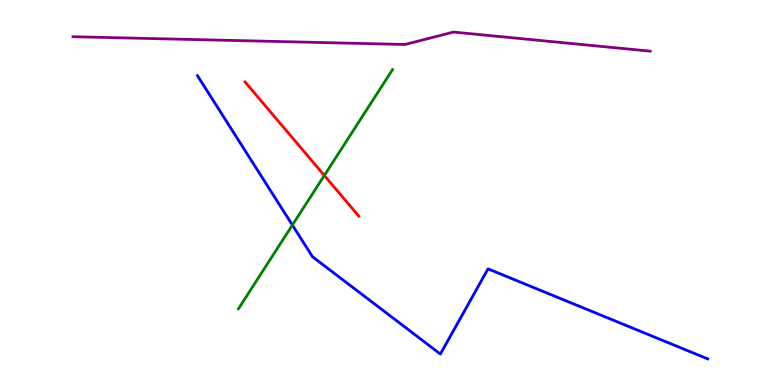[{'lines': ['blue', 'red'], 'intersections': []}, {'lines': ['green', 'red'], 'intersections': [{'x': 4.18, 'y': 5.44}]}, {'lines': ['purple', 'red'], 'intersections': []}, {'lines': ['blue', 'green'], 'intersections': [{'x': 3.77, 'y': 4.15}]}, {'lines': ['blue', 'purple'], 'intersections': []}, {'lines': ['green', 'purple'], 'intersections': []}]